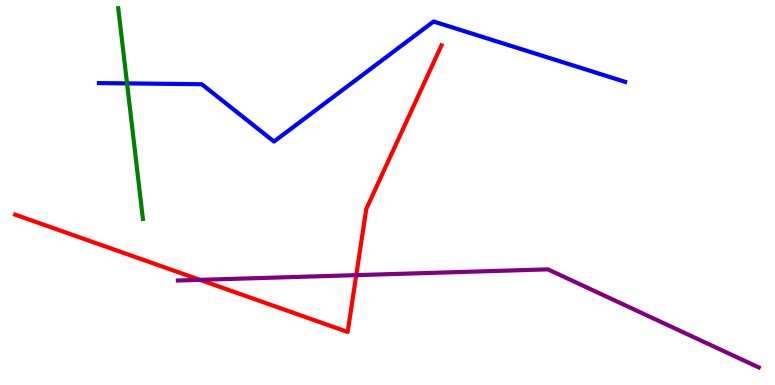[{'lines': ['blue', 'red'], 'intersections': []}, {'lines': ['green', 'red'], 'intersections': []}, {'lines': ['purple', 'red'], 'intersections': [{'x': 2.58, 'y': 2.73}, {'x': 4.6, 'y': 2.85}]}, {'lines': ['blue', 'green'], 'intersections': [{'x': 1.64, 'y': 7.83}]}, {'lines': ['blue', 'purple'], 'intersections': []}, {'lines': ['green', 'purple'], 'intersections': []}]